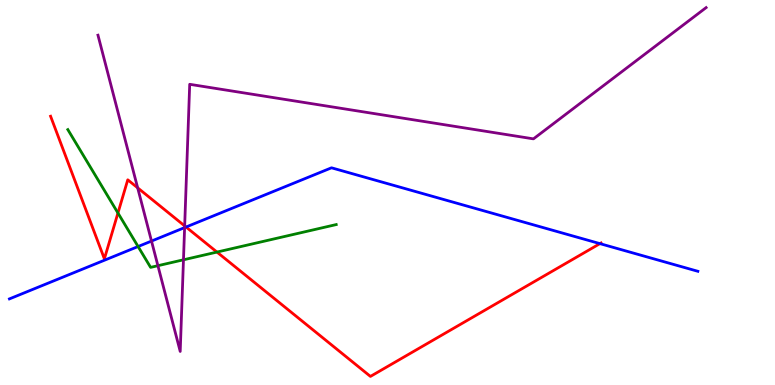[{'lines': ['blue', 'red'], 'intersections': [{'x': 2.4, 'y': 4.1}, {'x': 7.74, 'y': 3.67}]}, {'lines': ['green', 'red'], 'intersections': [{'x': 1.52, 'y': 4.47}, {'x': 2.8, 'y': 3.45}]}, {'lines': ['purple', 'red'], 'intersections': [{'x': 1.78, 'y': 5.12}, {'x': 2.38, 'y': 4.13}]}, {'lines': ['blue', 'green'], 'intersections': [{'x': 1.78, 'y': 3.6}]}, {'lines': ['blue', 'purple'], 'intersections': [{'x': 1.95, 'y': 3.74}, {'x': 2.38, 'y': 4.09}]}, {'lines': ['green', 'purple'], 'intersections': [{'x': 2.04, 'y': 3.1}, {'x': 2.37, 'y': 3.25}]}]